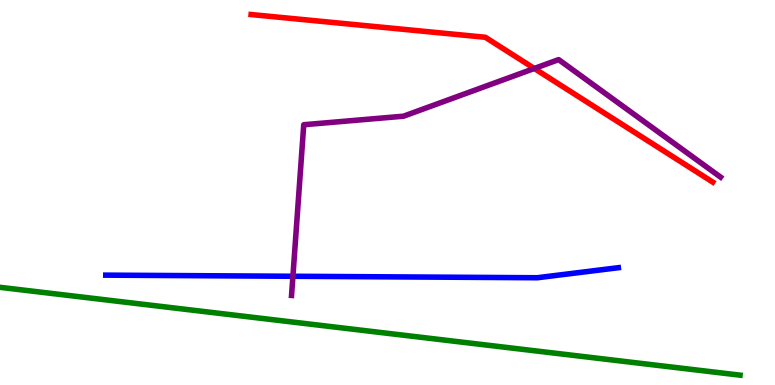[{'lines': ['blue', 'red'], 'intersections': []}, {'lines': ['green', 'red'], 'intersections': []}, {'lines': ['purple', 'red'], 'intersections': [{'x': 6.89, 'y': 8.22}]}, {'lines': ['blue', 'green'], 'intersections': []}, {'lines': ['blue', 'purple'], 'intersections': [{'x': 3.78, 'y': 2.82}]}, {'lines': ['green', 'purple'], 'intersections': []}]